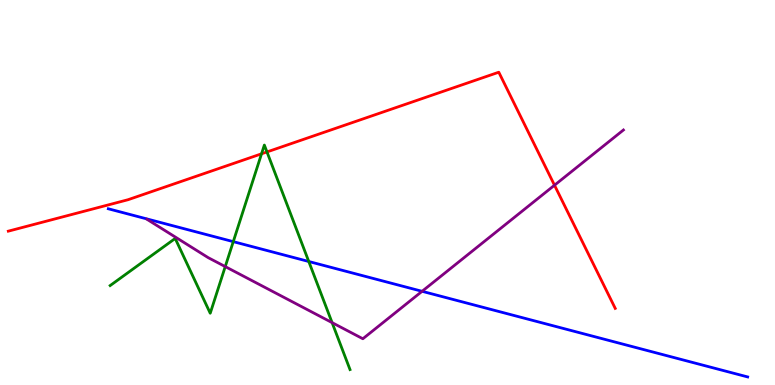[{'lines': ['blue', 'red'], 'intersections': []}, {'lines': ['green', 'red'], 'intersections': [{'x': 3.37, 'y': 6.0}, {'x': 3.44, 'y': 6.05}]}, {'lines': ['purple', 'red'], 'intersections': [{'x': 7.15, 'y': 5.19}]}, {'lines': ['blue', 'green'], 'intersections': [{'x': 3.01, 'y': 3.72}, {'x': 3.98, 'y': 3.21}]}, {'lines': ['blue', 'purple'], 'intersections': [{'x': 5.45, 'y': 2.43}]}, {'lines': ['green', 'purple'], 'intersections': [{'x': 2.91, 'y': 3.08}, {'x': 4.29, 'y': 1.62}]}]